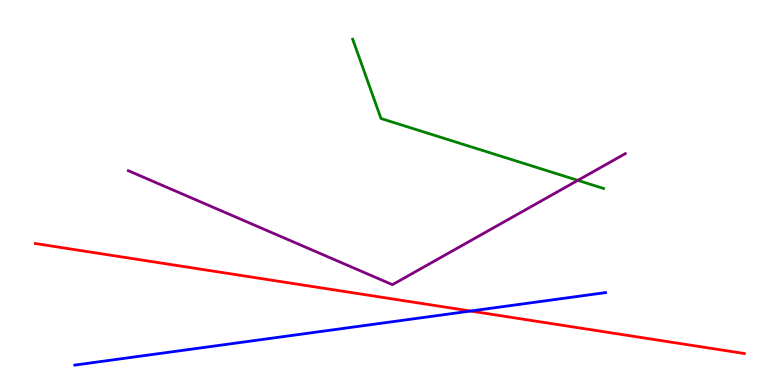[{'lines': ['blue', 'red'], 'intersections': [{'x': 6.07, 'y': 1.92}]}, {'lines': ['green', 'red'], 'intersections': []}, {'lines': ['purple', 'red'], 'intersections': []}, {'lines': ['blue', 'green'], 'intersections': []}, {'lines': ['blue', 'purple'], 'intersections': []}, {'lines': ['green', 'purple'], 'intersections': [{'x': 7.46, 'y': 5.32}]}]